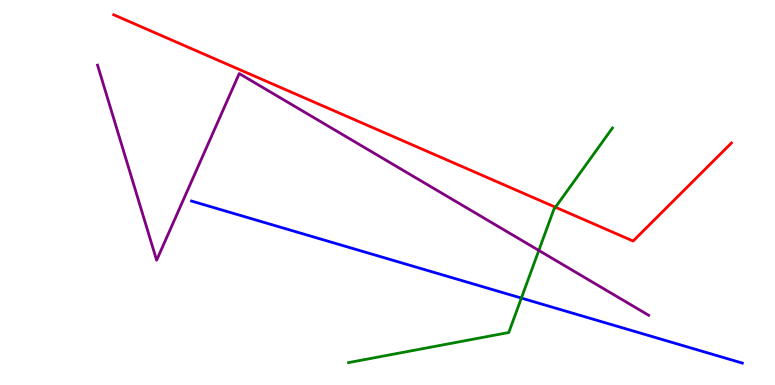[{'lines': ['blue', 'red'], 'intersections': []}, {'lines': ['green', 'red'], 'intersections': [{'x': 7.17, 'y': 4.62}]}, {'lines': ['purple', 'red'], 'intersections': []}, {'lines': ['blue', 'green'], 'intersections': [{'x': 6.73, 'y': 2.26}]}, {'lines': ['blue', 'purple'], 'intersections': []}, {'lines': ['green', 'purple'], 'intersections': [{'x': 6.95, 'y': 3.5}]}]